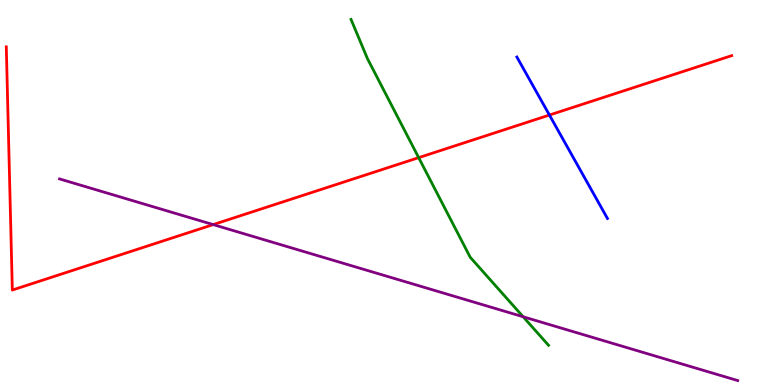[{'lines': ['blue', 'red'], 'intersections': [{'x': 7.09, 'y': 7.01}]}, {'lines': ['green', 'red'], 'intersections': [{'x': 5.4, 'y': 5.91}]}, {'lines': ['purple', 'red'], 'intersections': [{'x': 2.75, 'y': 4.17}]}, {'lines': ['blue', 'green'], 'intersections': []}, {'lines': ['blue', 'purple'], 'intersections': []}, {'lines': ['green', 'purple'], 'intersections': [{'x': 6.75, 'y': 1.77}]}]